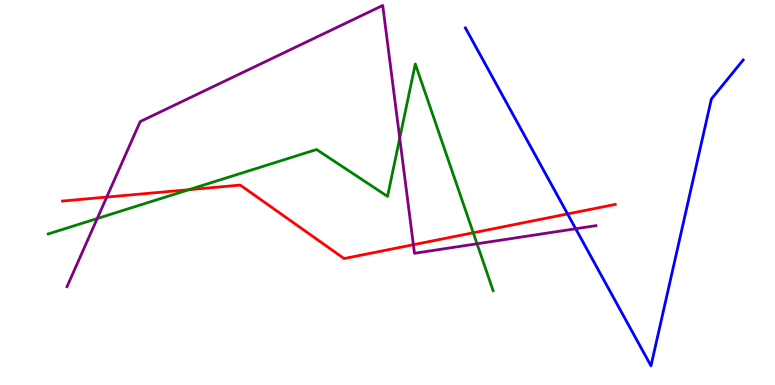[{'lines': ['blue', 'red'], 'intersections': [{'x': 7.32, 'y': 4.44}]}, {'lines': ['green', 'red'], 'intersections': [{'x': 2.44, 'y': 5.07}, {'x': 6.11, 'y': 3.95}]}, {'lines': ['purple', 'red'], 'intersections': [{'x': 1.38, 'y': 4.88}, {'x': 5.33, 'y': 3.64}]}, {'lines': ['blue', 'green'], 'intersections': []}, {'lines': ['blue', 'purple'], 'intersections': [{'x': 7.43, 'y': 4.06}]}, {'lines': ['green', 'purple'], 'intersections': [{'x': 1.25, 'y': 4.32}, {'x': 5.16, 'y': 6.41}, {'x': 6.16, 'y': 3.67}]}]